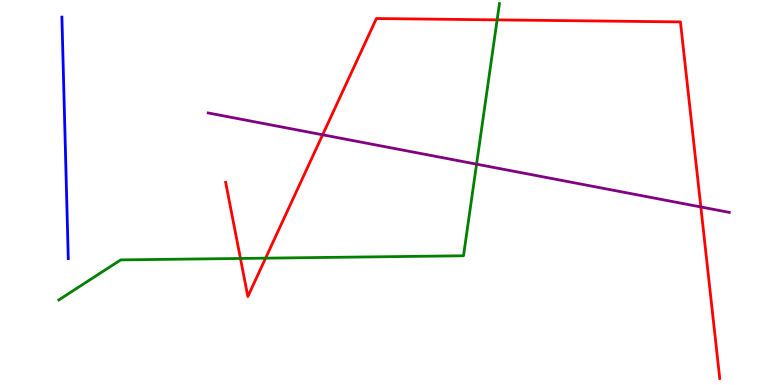[{'lines': ['blue', 'red'], 'intersections': []}, {'lines': ['green', 'red'], 'intersections': [{'x': 3.1, 'y': 3.29}, {'x': 3.43, 'y': 3.29}, {'x': 6.41, 'y': 9.48}]}, {'lines': ['purple', 'red'], 'intersections': [{'x': 4.16, 'y': 6.5}, {'x': 9.04, 'y': 4.62}]}, {'lines': ['blue', 'green'], 'intersections': []}, {'lines': ['blue', 'purple'], 'intersections': []}, {'lines': ['green', 'purple'], 'intersections': [{'x': 6.15, 'y': 5.74}]}]